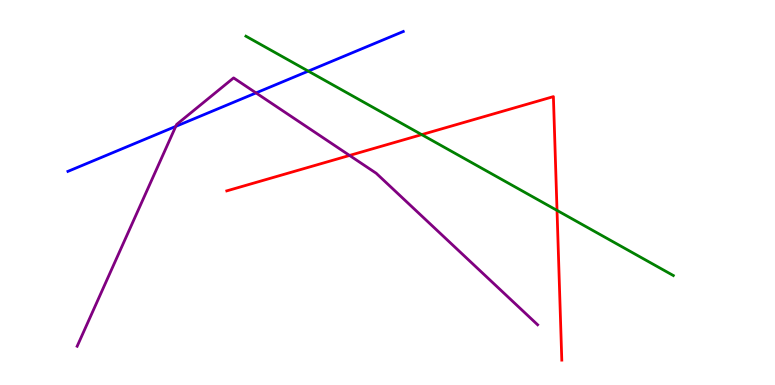[{'lines': ['blue', 'red'], 'intersections': []}, {'lines': ['green', 'red'], 'intersections': [{'x': 5.44, 'y': 6.5}, {'x': 7.19, 'y': 4.54}]}, {'lines': ['purple', 'red'], 'intersections': [{'x': 4.51, 'y': 5.96}]}, {'lines': ['blue', 'green'], 'intersections': [{'x': 3.98, 'y': 8.15}]}, {'lines': ['blue', 'purple'], 'intersections': [{'x': 2.27, 'y': 6.72}, {'x': 3.3, 'y': 7.59}]}, {'lines': ['green', 'purple'], 'intersections': []}]